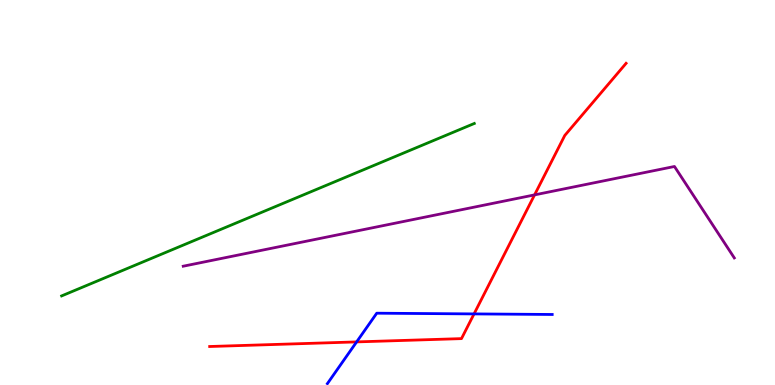[{'lines': ['blue', 'red'], 'intersections': [{'x': 4.6, 'y': 1.12}, {'x': 6.12, 'y': 1.85}]}, {'lines': ['green', 'red'], 'intersections': []}, {'lines': ['purple', 'red'], 'intersections': [{'x': 6.9, 'y': 4.94}]}, {'lines': ['blue', 'green'], 'intersections': []}, {'lines': ['blue', 'purple'], 'intersections': []}, {'lines': ['green', 'purple'], 'intersections': []}]